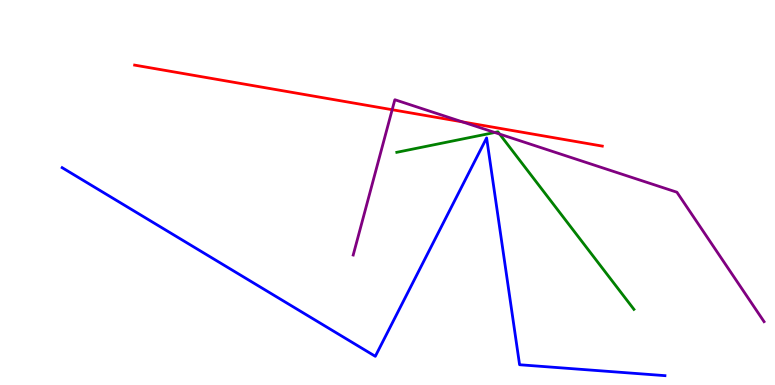[{'lines': ['blue', 'red'], 'intersections': []}, {'lines': ['green', 'red'], 'intersections': []}, {'lines': ['purple', 'red'], 'intersections': [{'x': 5.06, 'y': 7.15}, {'x': 5.97, 'y': 6.83}]}, {'lines': ['blue', 'green'], 'intersections': []}, {'lines': ['blue', 'purple'], 'intersections': []}, {'lines': ['green', 'purple'], 'intersections': [{'x': 6.38, 'y': 6.56}, {'x': 6.45, 'y': 6.52}]}]